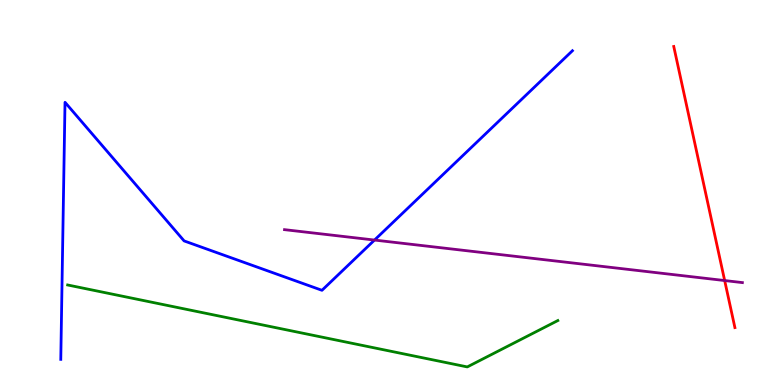[{'lines': ['blue', 'red'], 'intersections': []}, {'lines': ['green', 'red'], 'intersections': []}, {'lines': ['purple', 'red'], 'intersections': [{'x': 9.35, 'y': 2.71}]}, {'lines': ['blue', 'green'], 'intersections': []}, {'lines': ['blue', 'purple'], 'intersections': [{'x': 4.83, 'y': 3.76}]}, {'lines': ['green', 'purple'], 'intersections': []}]